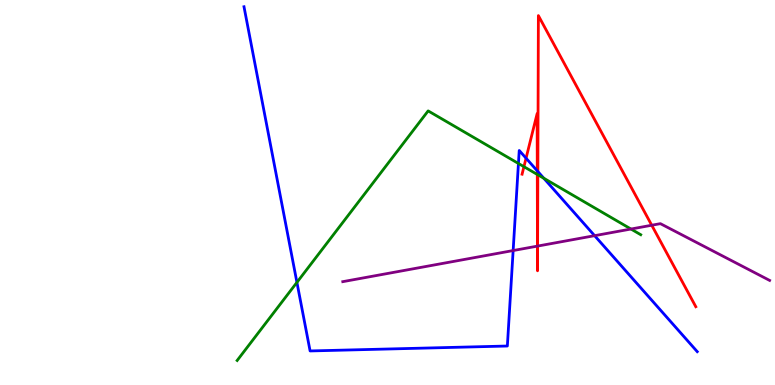[{'lines': ['blue', 'red'], 'intersections': [{'x': 6.79, 'y': 5.89}, {'x': 6.93, 'y': 5.56}, {'x': 6.94, 'y': 5.54}]}, {'lines': ['green', 'red'], 'intersections': [{'x': 6.76, 'y': 5.67}, {'x': 6.93, 'y': 5.47}, {'x': 6.94, 'y': 5.46}]}, {'lines': ['purple', 'red'], 'intersections': [{'x': 6.94, 'y': 3.61}, {'x': 6.94, 'y': 3.61}, {'x': 8.41, 'y': 4.15}]}, {'lines': ['blue', 'green'], 'intersections': [{'x': 3.83, 'y': 2.67}, {'x': 6.69, 'y': 5.75}, {'x': 7.02, 'y': 5.37}]}, {'lines': ['blue', 'purple'], 'intersections': [{'x': 6.62, 'y': 3.49}, {'x': 7.67, 'y': 3.88}]}, {'lines': ['green', 'purple'], 'intersections': [{'x': 8.14, 'y': 4.05}]}]